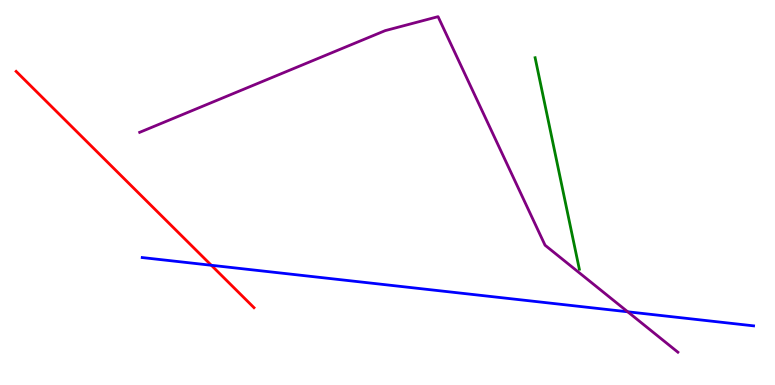[{'lines': ['blue', 'red'], 'intersections': [{'x': 2.73, 'y': 3.11}]}, {'lines': ['green', 'red'], 'intersections': []}, {'lines': ['purple', 'red'], 'intersections': []}, {'lines': ['blue', 'green'], 'intersections': []}, {'lines': ['blue', 'purple'], 'intersections': [{'x': 8.1, 'y': 1.9}]}, {'lines': ['green', 'purple'], 'intersections': []}]